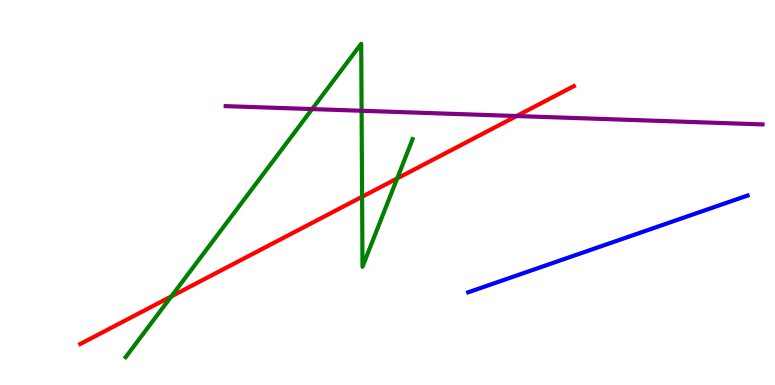[{'lines': ['blue', 'red'], 'intersections': []}, {'lines': ['green', 'red'], 'intersections': [{'x': 2.21, 'y': 2.3}, {'x': 4.67, 'y': 4.89}, {'x': 5.12, 'y': 5.37}]}, {'lines': ['purple', 'red'], 'intersections': [{'x': 6.67, 'y': 6.99}]}, {'lines': ['blue', 'green'], 'intersections': []}, {'lines': ['blue', 'purple'], 'intersections': []}, {'lines': ['green', 'purple'], 'intersections': [{'x': 4.03, 'y': 7.17}, {'x': 4.67, 'y': 7.12}]}]